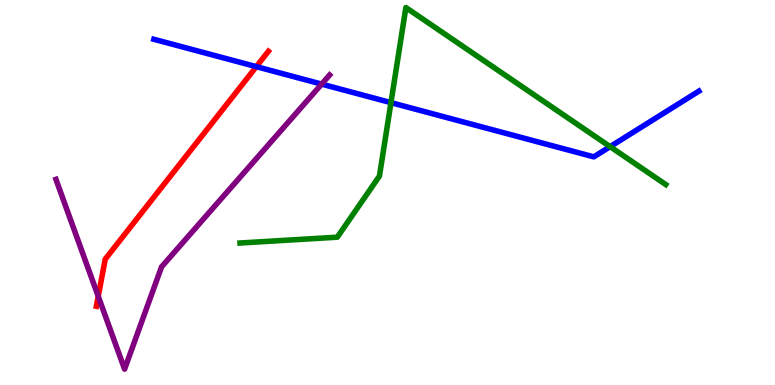[{'lines': ['blue', 'red'], 'intersections': [{'x': 3.31, 'y': 8.27}]}, {'lines': ['green', 'red'], 'intersections': []}, {'lines': ['purple', 'red'], 'intersections': [{'x': 1.27, 'y': 2.3}]}, {'lines': ['blue', 'green'], 'intersections': [{'x': 5.04, 'y': 7.33}, {'x': 7.87, 'y': 6.19}]}, {'lines': ['blue', 'purple'], 'intersections': [{'x': 4.15, 'y': 7.82}]}, {'lines': ['green', 'purple'], 'intersections': []}]